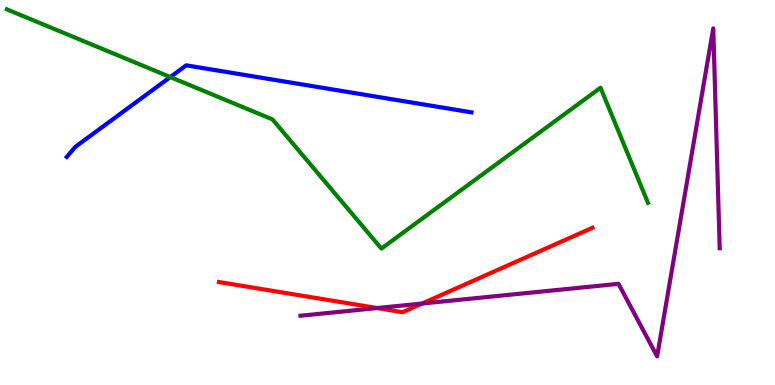[{'lines': ['blue', 'red'], 'intersections': []}, {'lines': ['green', 'red'], 'intersections': []}, {'lines': ['purple', 'red'], 'intersections': [{'x': 4.87, 'y': 2.0}, {'x': 5.45, 'y': 2.12}]}, {'lines': ['blue', 'green'], 'intersections': [{'x': 2.2, 'y': 8.0}]}, {'lines': ['blue', 'purple'], 'intersections': []}, {'lines': ['green', 'purple'], 'intersections': []}]